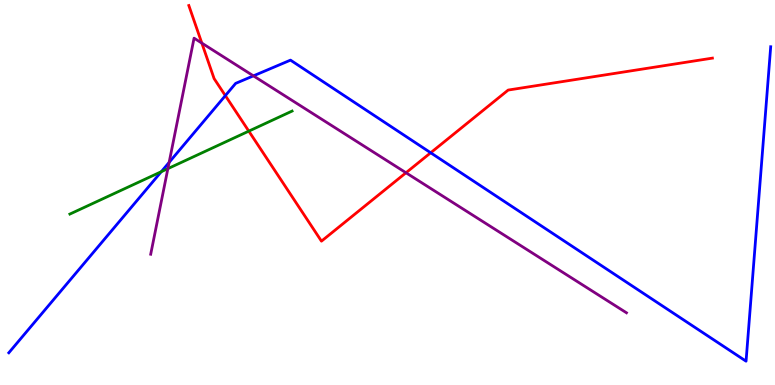[{'lines': ['blue', 'red'], 'intersections': [{'x': 2.91, 'y': 7.52}, {'x': 5.56, 'y': 6.03}]}, {'lines': ['green', 'red'], 'intersections': [{'x': 3.21, 'y': 6.59}]}, {'lines': ['purple', 'red'], 'intersections': [{'x': 2.6, 'y': 8.88}, {'x': 5.24, 'y': 5.51}]}, {'lines': ['blue', 'green'], 'intersections': [{'x': 2.08, 'y': 5.54}]}, {'lines': ['blue', 'purple'], 'intersections': [{'x': 2.18, 'y': 5.78}, {'x': 3.27, 'y': 8.03}]}, {'lines': ['green', 'purple'], 'intersections': [{'x': 2.17, 'y': 5.62}]}]